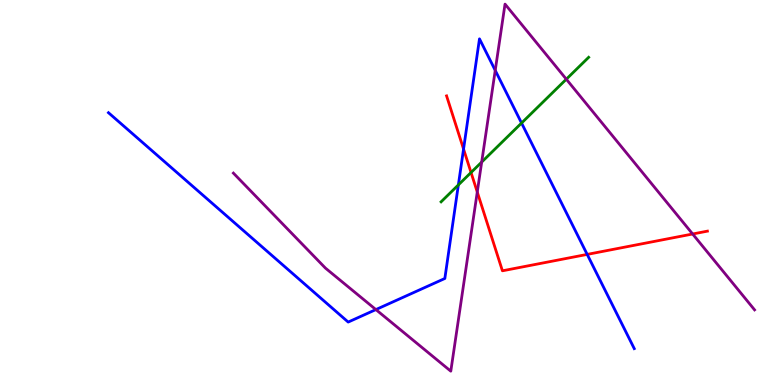[{'lines': ['blue', 'red'], 'intersections': [{'x': 5.98, 'y': 6.13}, {'x': 7.58, 'y': 3.39}]}, {'lines': ['green', 'red'], 'intersections': [{'x': 6.08, 'y': 5.52}]}, {'lines': ['purple', 'red'], 'intersections': [{'x': 6.16, 'y': 5.01}, {'x': 8.94, 'y': 3.92}]}, {'lines': ['blue', 'green'], 'intersections': [{'x': 5.91, 'y': 5.2}, {'x': 6.73, 'y': 6.8}]}, {'lines': ['blue', 'purple'], 'intersections': [{'x': 4.85, 'y': 1.96}, {'x': 6.39, 'y': 8.17}]}, {'lines': ['green', 'purple'], 'intersections': [{'x': 6.22, 'y': 5.79}, {'x': 7.31, 'y': 7.94}]}]